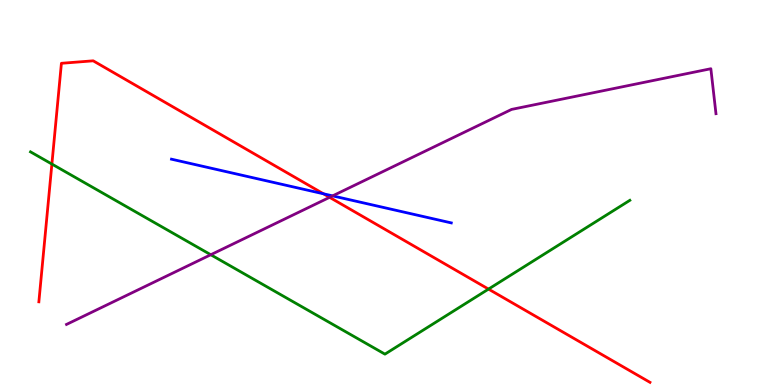[{'lines': ['blue', 'red'], 'intersections': [{'x': 4.17, 'y': 4.97}]}, {'lines': ['green', 'red'], 'intersections': [{'x': 0.67, 'y': 5.74}, {'x': 6.3, 'y': 2.49}]}, {'lines': ['purple', 'red'], 'intersections': [{'x': 4.25, 'y': 4.87}]}, {'lines': ['blue', 'green'], 'intersections': []}, {'lines': ['blue', 'purple'], 'intersections': [{'x': 4.29, 'y': 4.91}]}, {'lines': ['green', 'purple'], 'intersections': [{'x': 2.72, 'y': 3.38}]}]